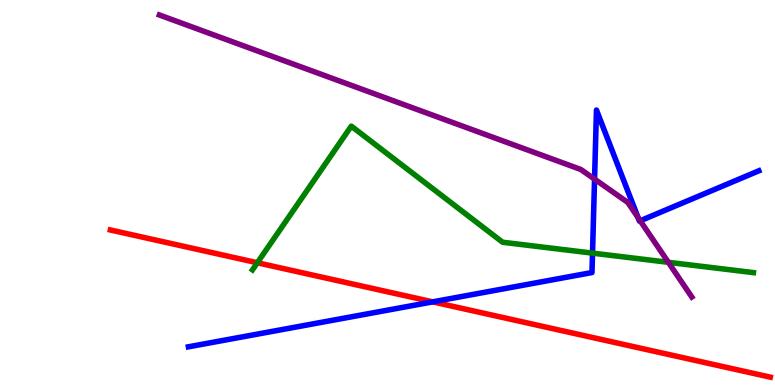[{'lines': ['blue', 'red'], 'intersections': [{'x': 5.58, 'y': 2.16}]}, {'lines': ['green', 'red'], 'intersections': [{'x': 3.32, 'y': 3.18}]}, {'lines': ['purple', 'red'], 'intersections': []}, {'lines': ['blue', 'green'], 'intersections': [{'x': 7.65, 'y': 3.43}]}, {'lines': ['blue', 'purple'], 'intersections': [{'x': 7.67, 'y': 5.35}, {'x': 8.23, 'y': 4.35}, {'x': 8.26, 'y': 4.27}]}, {'lines': ['green', 'purple'], 'intersections': [{'x': 8.62, 'y': 3.19}]}]